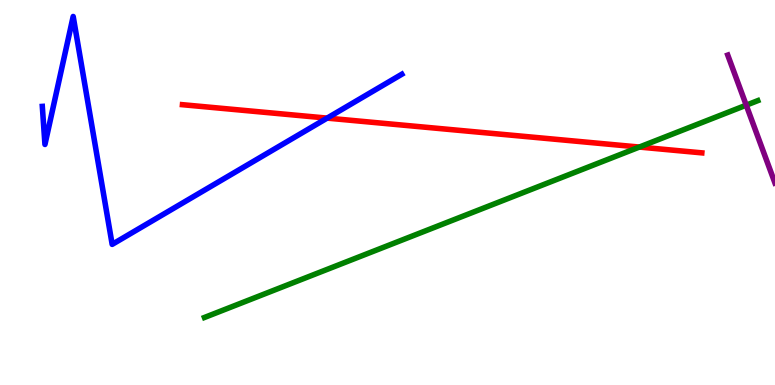[{'lines': ['blue', 'red'], 'intersections': [{'x': 4.22, 'y': 6.93}]}, {'lines': ['green', 'red'], 'intersections': [{'x': 8.25, 'y': 6.18}]}, {'lines': ['purple', 'red'], 'intersections': []}, {'lines': ['blue', 'green'], 'intersections': []}, {'lines': ['blue', 'purple'], 'intersections': []}, {'lines': ['green', 'purple'], 'intersections': [{'x': 9.63, 'y': 7.27}]}]